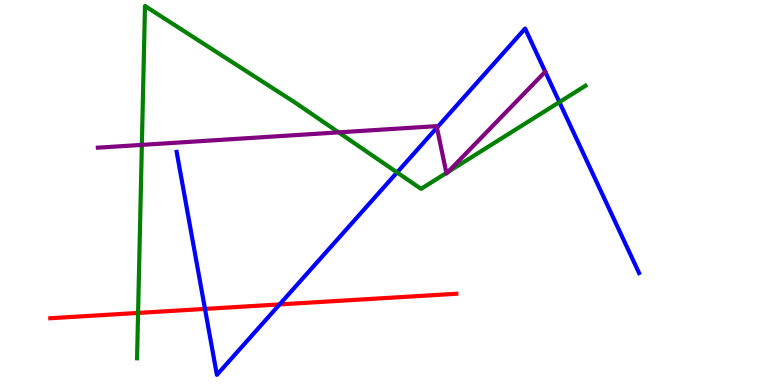[{'lines': ['blue', 'red'], 'intersections': [{'x': 2.64, 'y': 1.98}, {'x': 3.61, 'y': 2.09}]}, {'lines': ['green', 'red'], 'intersections': [{'x': 1.78, 'y': 1.87}]}, {'lines': ['purple', 'red'], 'intersections': []}, {'lines': ['blue', 'green'], 'intersections': [{'x': 5.12, 'y': 5.52}, {'x': 7.22, 'y': 7.35}]}, {'lines': ['blue', 'purple'], 'intersections': [{'x': 5.64, 'y': 6.68}]}, {'lines': ['green', 'purple'], 'intersections': [{'x': 1.83, 'y': 6.24}, {'x': 4.37, 'y': 6.56}, {'x': 5.76, 'y': 5.51}, {'x': 5.78, 'y': 5.53}]}]